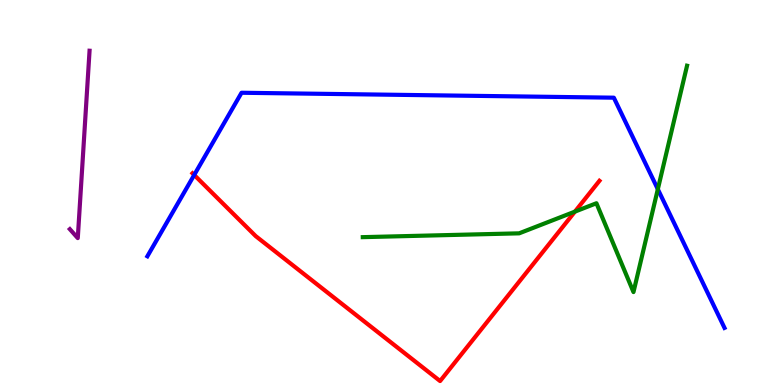[{'lines': ['blue', 'red'], 'intersections': [{'x': 2.51, 'y': 5.46}]}, {'lines': ['green', 'red'], 'intersections': [{'x': 7.42, 'y': 4.5}]}, {'lines': ['purple', 'red'], 'intersections': []}, {'lines': ['blue', 'green'], 'intersections': [{'x': 8.49, 'y': 5.09}]}, {'lines': ['blue', 'purple'], 'intersections': []}, {'lines': ['green', 'purple'], 'intersections': []}]